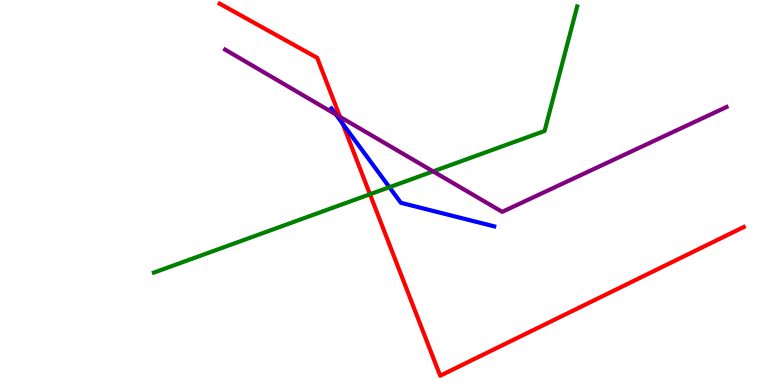[{'lines': ['blue', 'red'], 'intersections': [{'x': 4.42, 'y': 6.79}]}, {'lines': ['green', 'red'], 'intersections': [{'x': 4.77, 'y': 4.95}]}, {'lines': ['purple', 'red'], 'intersections': [{'x': 4.39, 'y': 6.96}]}, {'lines': ['blue', 'green'], 'intersections': [{'x': 5.02, 'y': 5.14}]}, {'lines': ['blue', 'purple'], 'intersections': [{'x': 4.33, 'y': 7.03}]}, {'lines': ['green', 'purple'], 'intersections': [{'x': 5.59, 'y': 5.55}]}]